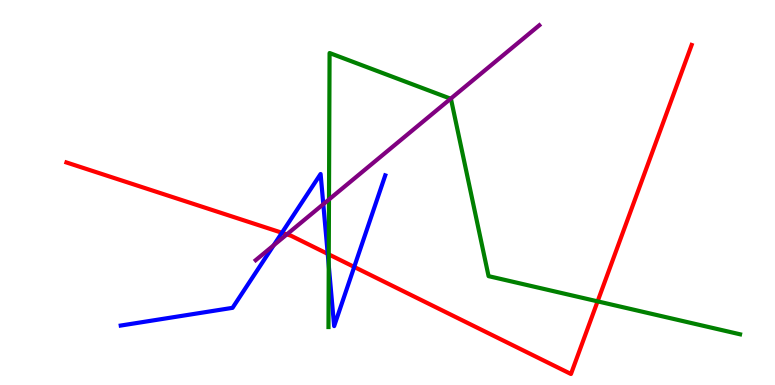[{'lines': ['blue', 'red'], 'intersections': [{'x': 3.64, 'y': 3.95}, {'x': 4.23, 'y': 3.41}, {'x': 4.57, 'y': 3.07}]}, {'lines': ['green', 'red'], 'intersections': [{'x': 4.24, 'y': 3.39}, {'x': 7.71, 'y': 2.17}]}, {'lines': ['purple', 'red'], 'intersections': [{'x': 3.7, 'y': 3.91}]}, {'lines': ['blue', 'green'], 'intersections': [{'x': 4.24, 'y': 3.11}]}, {'lines': ['blue', 'purple'], 'intersections': [{'x': 3.53, 'y': 3.63}, {'x': 4.17, 'y': 4.7}]}, {'lines': ['green', 'purple'], 'intersections': [{'x': 4.25, 'y': 4.82}, {'x': 5.81, 'y': 7.44}]}]